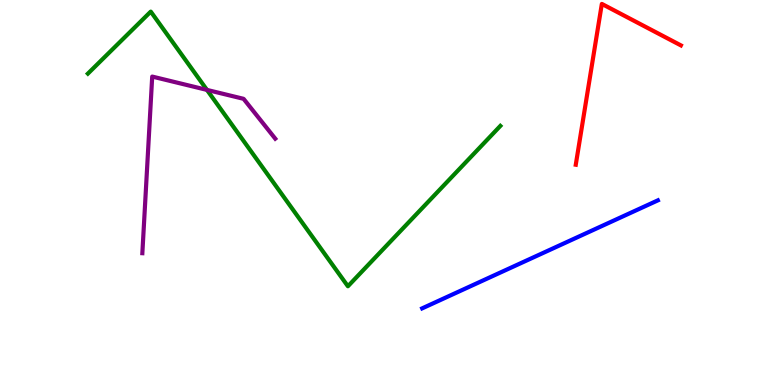[{'lines': ['blue', 'red'], 'intersections': []}, {'lines': ['green', 'red'], 'intersections': []}, {'lines': ['purple', 'red'], 'intersections': []}, {'lines': ['blue', 'green'], 'intersections': []}, {'lines': ['blue', 'purple'], 'intersections': []}, {'lines': ['green', 'purple'], 'intersections': [{'x': 2.67, 'y': 7.66}]}]